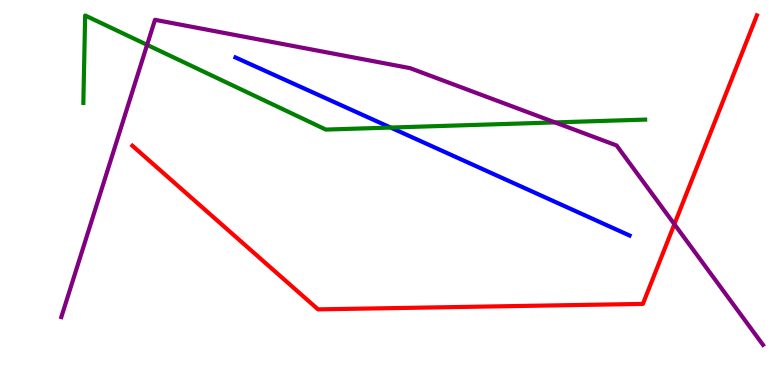[{'lines': ['blue', 'red'], 'intersections': []}, {'lines': ['green', 'red'], 'intersections': []}, {'lines': ['purple', 'red'], 'intersections': [{'x': 8.7, 'y': 4.18}]}, {'lines': ['blue', 'green'], 'intersections': [{'x': 5.04, 'y': 6.69}]}, {'lines': ['blue', 'purple'], 'intersections': []}, {'lines': ['green', 'purple'], 'intersections': [{'x': 1.9, 'y': 8.84}, {'x': 7.16, 'y': 6.82}]}]